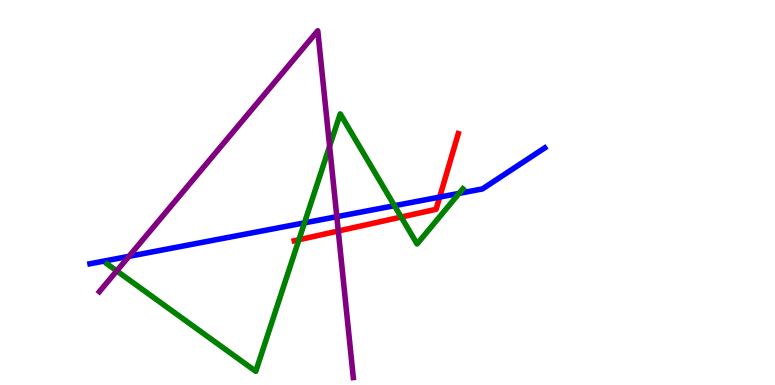[{'lines': ['blue', 'red'], 'intersections': [{'x': 5.67, 'y': 4.88}]}, {'lines': ['green', 'red'], 'intersections': [{'x': 3.86, 'y': 3.77}, {'x': 5.18, 'y': 4.36}]}, {'lines': ['purple', 'red'], 'intersections': [{'x': 4.36, 'y': 4.0}]}, {'lines': ['blue', 'green'], 'intersections': [{'x': 3.93, 'y': 4.21}, {'x': 5.09, 'y': 4.66}, {'x': 5.92, 'y': 4.98}]}, {'lines': ['blue', 'purple'], 'intersections': [{'x': 1.66, 'y': 3.34}, {'x': 4.35, 'y': 4.37}]}, {'lines': ['green', 'purple'], 'intersections': [{'x': 1.51, 'y': 2.96}, {'x': 4.25, 'y': 6.2}]}]